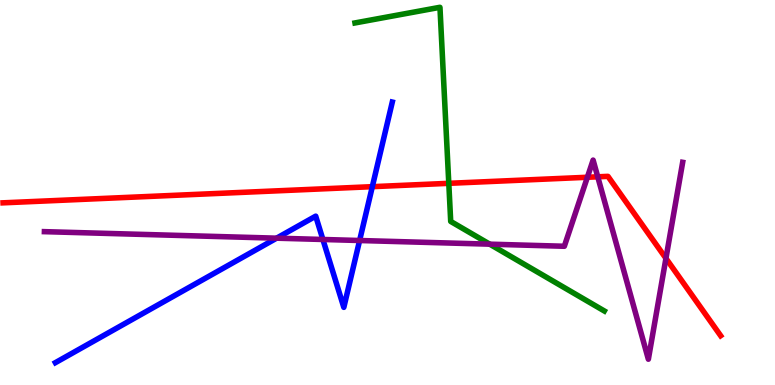[{'lines': ['blue', 'red'], 'intersections': [{'x': 4.8, 'y': 5.15}]}, {'lines': ['green', 'red'], 'intersections': [{'x': 5.79, 'y': 5.24}]}, {'lines': ['purple', 'red'], 'intersections': [{'x': 7.58, 'y': 5.4}, {'x': 7.71, 'y': 5.41}, {'x': 8.59, 'y': 3.29}]}, {'lines': ['blue', 'green'], 'intersections': []}, {'lines': ['blue', 'purple'], 'intersections': [{'x': 3.57, 'y': 3.81}, {'x': 4.17, 'y': 3.78}, {'x': 4.64, 'y': 3.75}]}, {'lines': ['green', 'purple'], 'intersections': [{'x': 6.32, 'y': 3.66}]}]